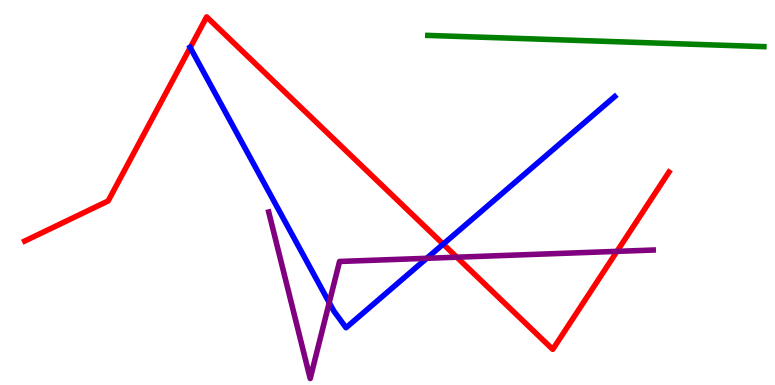[{'lines': ['blue', 'red'], 'intersections': [{'x': 2.45, 'y': 8.76}, {'x': 5.72, 'y': 3.66}]}, {'lines': ['green', 'red'], 'intersections': []}, {'lines': ['purple', 'red'], 'intersections': [{'x': 5.89, 'y': 3.32}, {'x': 7.96, 'y': 3.47}]}, {'lines': ['blue', 'green'], 'intersections': []}, {'lines': ['blue', 'purple'], 'intersections': [{'x': 4.25, 'y': 2.14}, {'x': 5.51, 'y': 3.29}]}, {'lines': ['green', 'purple'], 'intersections': []}]